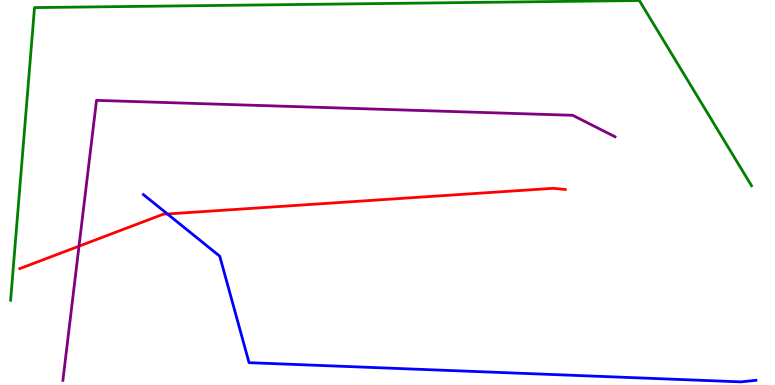[{'lines': ['blue', 'red'], 'intersections': [{'x': 2.16, 'y': 4.44}]}, {'lines': ['green', 'red'], 'intersections': []}, {'lines': ['purple', 'red'], 'intersections': [{'x': 1.02, 'y': 3.61}]}, {'lines': ['blue', 'green'], 'intersections': []}, {'lines': ['blue', 'purple'], 'intersections': []}, {'lines': ['green', 'purple'], 'intersections': []}]